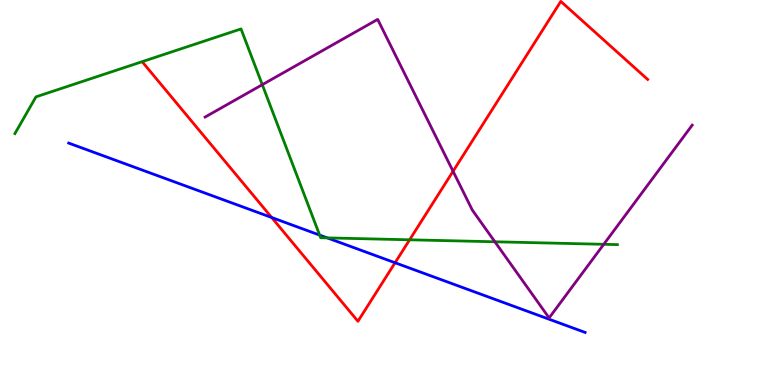[{'lines': ['blue', 'red'], 'intersections': [{'x': 3.51, 'y': 4.35}, {'x': 5.1, 'y': 3.18}]}, {'lines': ['green', 'red'], 'intersections': [{'x': 5.29, 'y': 3.77}]}, {'lines': ['purple', 'red'], 'intersections': [{'x': 5.85, 'y': 5.55}]}, {'lines': ['blue', 'green'], 'intersections': [{'x': 4.12, 'y': 3.89}, {'x': 4.22, 'y': 3.82}]}, {'lines': ['blue', 'purple'], 'intersections': []}, {'lines': ['green', 'purple'], 'intersections': [{'x': 3.38, 'y': 7.8}, {'x': 6.39, 'y': 3.72}, {'x': 7.79, 'y': 3.65}]}]